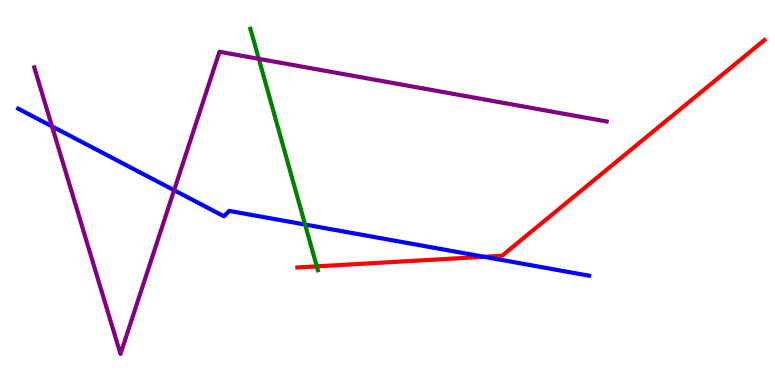[{'lines': ['blue', 'red'], 'intersections': [{'x': 6.25, 'y': 3.33}]}, {'lines': ['green', 'red'], 'intersections': [{'x': 4.09, 'y': 3.08}]}, {'lines': ['purple', 'red'], 'intersections': []}, {'lines': ['blue', 'green'], 'intersections': [{'x': 3.94, 'y': 4.17}]}, {'lines': ['blue', 'purple'], 'intersections': [{'x': 0.671, 'y': 6.72}, {'x': 2.25, 'y': 5.06}]}, {'lines': ['green', 'purple'], 'intersections': [{'x': 3.34, 'y': 8.47}]}]